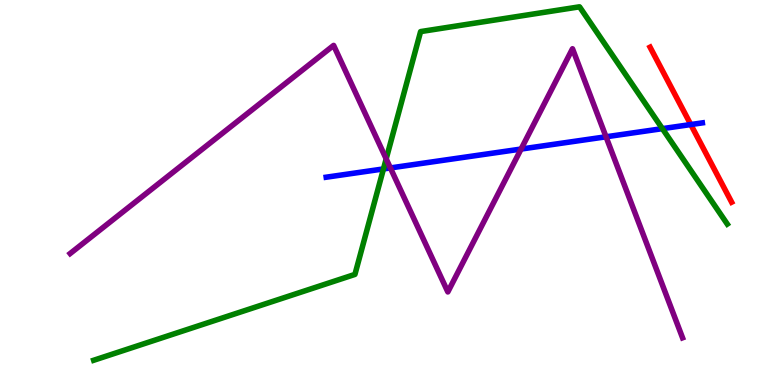[{'lines': ['blue', 'red'], 'intersections': [{'x': 8.91, 'y': 6.76}]}, {'lines': ['green', 'red'], 'intersections': []}, {'lines': ['purple', 'red'], 'intersections': []}, {'lines': ['blue', 'green'], 'intersections': [{'x': 4.95, 'y': 5.61}, {'x': 8.55, 'y': 6.66}]}, {'lines': ['blue', 'purple'], 'intersections': [{'x': 5.04, 'y': 5.64}, {'x': 6.72, 'y': 6.13}, {'x': 7.82, 'y': 6.45}]}, {'lines': ['green', 'purple'], 'intersections': [{'x': 4.98, 'y': 5.87}]}]